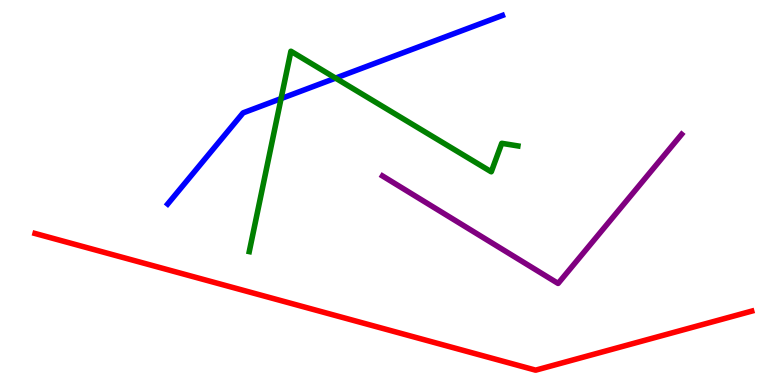[{'lines': ['blue', 'red'], 'intersections': []}, {'lines': ['green', 'red'], 'intersections': []}, {'lines': ['purple', 'red'], 'intersections': []}, {'lines': ['blue', 'green'], 'intersections': [{'x': 3.63, 'y': 7.44}, {'x': 4.33, 'y': 7.97}]}, {'lines': ['blue', 'purple'], 'intersections': []}, {'lines': ['green', 'purple'], 'intersections': []}]